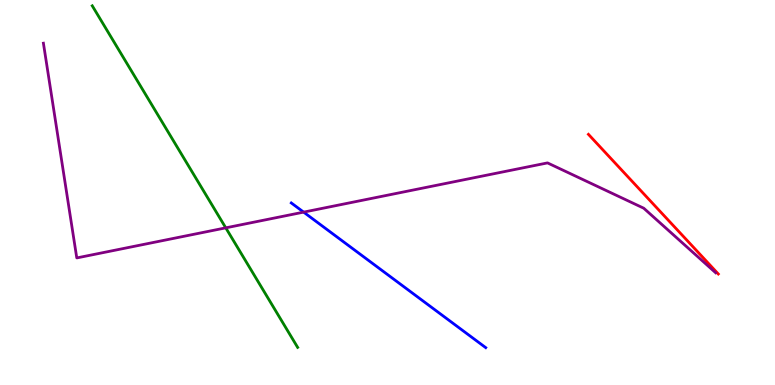[{'lines': ['blue', 'red'], 'intersections': []}, {'lines': ['green', 'red'], 'intersections': []}, {'lines': ['purple', 'red'], 'intersections': []}, {'lines': ['blue', 'green'], 'intersections': []}, {'lines': ['blue', 'purple'], 'intersections': [{'x': 3.92, 'y': 4.49}]}, {'lines': ['green', 'purple'], 'intersections': [{'x': 2.91, 'y': 4.08}]}]